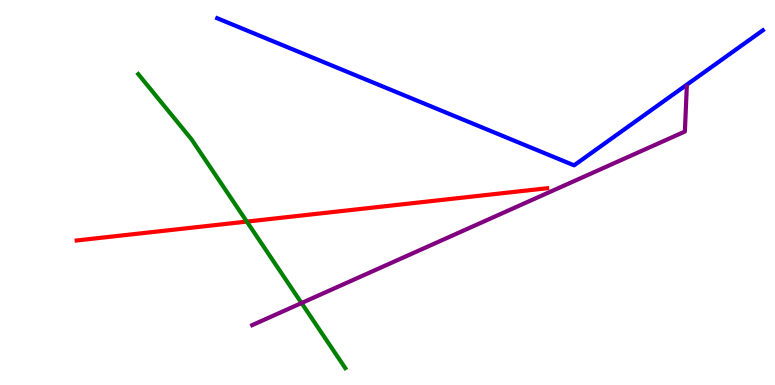[{'lines': ['blue', 'red'], 'intersections': []}, {'lines': ['green', 'red'], 'intersections': [{'x': 3.18, 'y': 4.24}]}, {'lines': ['purple', 'red'], 'intersections': []}, {'lines': ['blue', 'green'], 'intersections': []}, {'lines': ['blue', 'purple'], 'intersections': []}, {'lines': ['green', 'purple'], 'intersections': [{'x': 3.89, 'y': 2.13}]}]